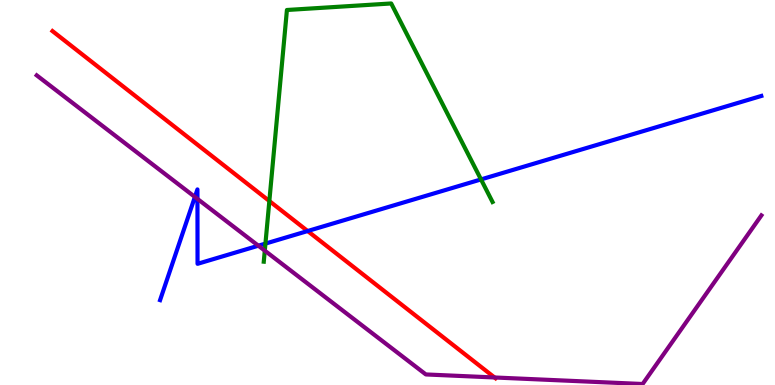[{'lines': ['blue', 'red'], 'intersections': [{'x': 3.97, 'y': 4.0}]}, {'lines': ['green', 'red'], 'intersections': [{'x': 3.48, 'y': 4.78}]}, {'lines': ['purple', 'red'], 'intersections': [{'x': 6.38, 'y': 0.195}]}, {'lines': ['blue', 'green'], 'intersections': [{'x': 3.42, 'y': 3.67}, {'x': 6.21, 'y': 5.34}]}, {'lines': ['blue', 'purple'], 'intersections': [{'x': 2.51, 'y': 4.88}, {'x': 2.55, 'y': 4.83}, {'x': 3.33, 'y': 3.62}]}, {'lines': ['green', 'purple'], 'intersections': [{'x': 3.42, 'y': 3.49}]}]